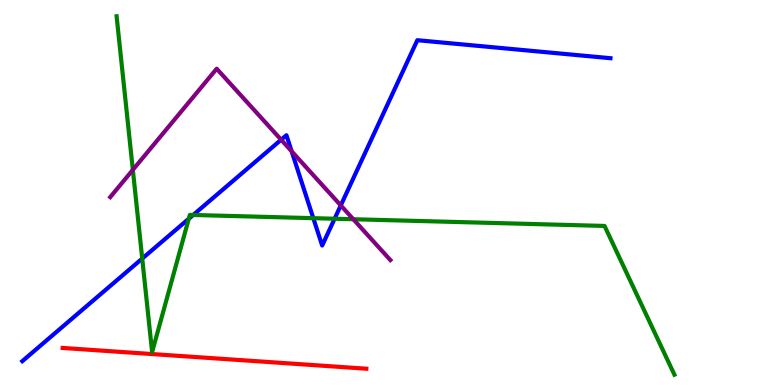[{'lines': ['blue', 'red'], 'intersections': []}, {'lines': ['green', 'red'], 'intersections': []}, {'lines': ['purple', 'red'], 'intersections': []}, {'lines': ['blue', 'green'], 'intersections': [{'x': 1.84, 'y': 3.28}, {'x': 2.44, 'y': 4.32}, {'x': 2.49, 'y': 4.42}, {'x': 4.04, 'y': 4.33}, {'x': 4.32, 'y': 4.32}]}, {'lines': ['blue', 'purple'], 'intersections': [{'x': 3.63, 'y': 6.37}, {'x': 3.76, 'y': 6.07}, {'x': 4.4, 'y': 4.66}]}, {'lines': ['green', 'purple'], 'intersections': [{'x': 1.71, 'y': 5.59}, {'x': 4.56, 'y': 4.31}]}]